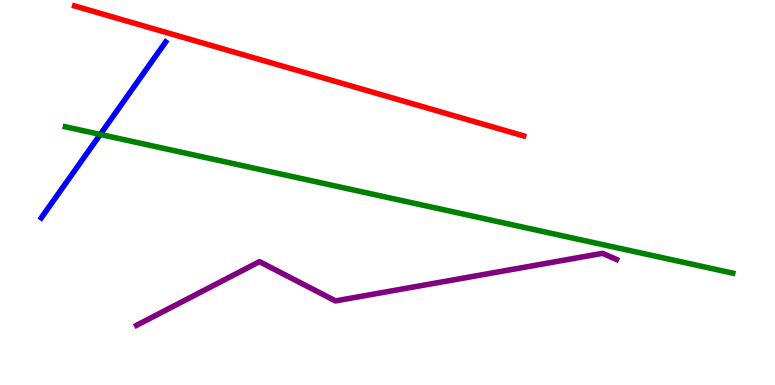[{'lines': ['blue', 'red'], 'intersections': []}, {'lines': ['green', 'red'], 'intersections': []}, {'lines': ['purple', 'red'], 'intersections': []}, {'lines': ['blue', 'green'], 'intersections': [{'x': 1.29, 'y': 6.51}]}, {'lines': ['blue', 'purple'], 'intersections': []}, {'lines': ['green', 'purple'], 'intersections': []}]